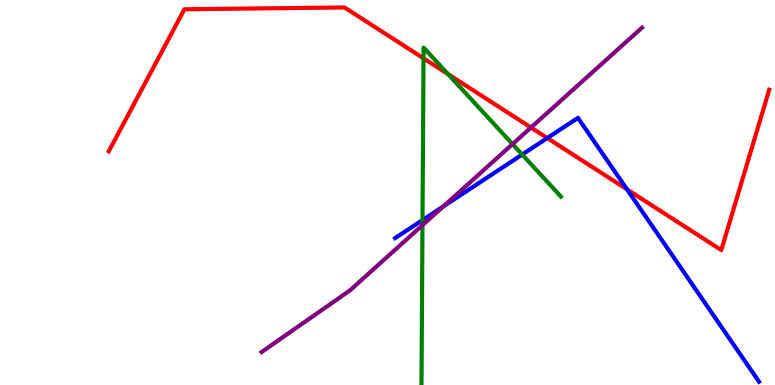[{'lines': ['blue', 'red'], 'intersections': [{'x': 7.06, 'y': 6.41}, {'x': 8.09, 'y': 5.08}]}, {'lines': ['green', 'red'], 'intersections': [{'x': 5.46, 'y': 8.48}, {'x': 5.78, 'y': 8.08}]}, {'lines': ['purple', 'red'], 'intersections': [{'x': 6.85, 'y': 6.69}]}, {'lines': ['blue', 'green'], 'intersections': [{'x': 5.45, 'y': 4.28}, {'x': 6.74, 'y': 5.99}]}, {'lines': ['blue', 'purple'], 'intersections': [{'x': 5.72, 'y': 4.64}]}, {'lines': ['green', 'purple'], 'intersections': [{'x': 5.45, 'y': 4.15}, {'x': 6.61, 'y': 6.26}]}]